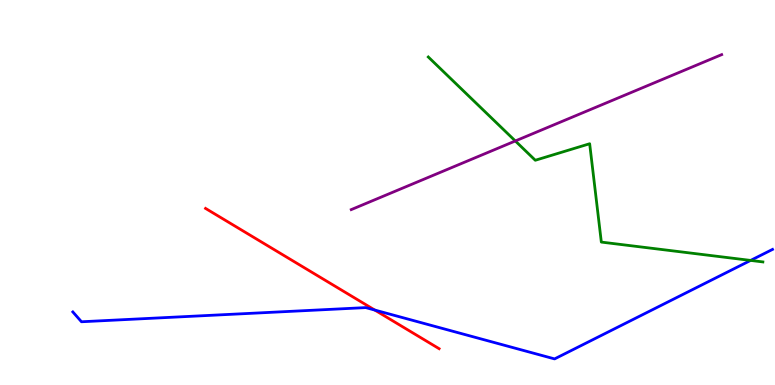[{'lines': ['blue', 'red'], 'intersections': [{'x': 4.84, 'y': 1.95}]}, {'lines': ['green', 'red'], 'intersections': []}, {'lines': ['purple', 'red'], 'intersections': []}, {'lines': ['blue', 'green'], 'intersections': [{'x': 9.69, 'y': 3.24}]}, {'lines': ['blue', 'purple'], 'intersections': []}, {'lines': ['green', 'purple'], 'intersections': [{'x': 6.65, 'y': 6.34}]}]